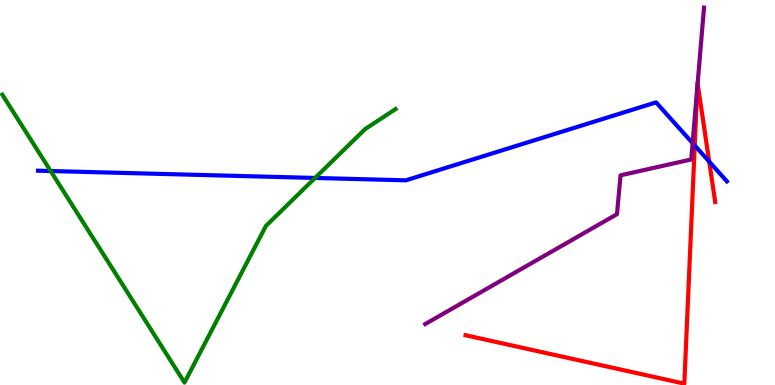[{'lines': ['blue', 'red'], 'intersections': [{'x': 8.96, 'y': 6.22}, {'x': 9.15, 'y': 5.8}]}, {'lines': ['green', 'red'], 'intersections': []}, {'lines': ['purple', 'red'], 'intersections': [{'x': 9.0, 'y': 7.72}, {'x': 9.0, 'y': 7.83}]}, {'lines': ['blue', 'green'], 'intersections': [{'x': 0.654, 'y': 5.56}, {'x': 4.07, 'y': 5.38}]}, {'lines': ['blue', 'purple'], 'intersections': [{'x': 8.94, 'y': 6.28}]}, {'lines': ['green', 'purple'], 'intersections': []}]